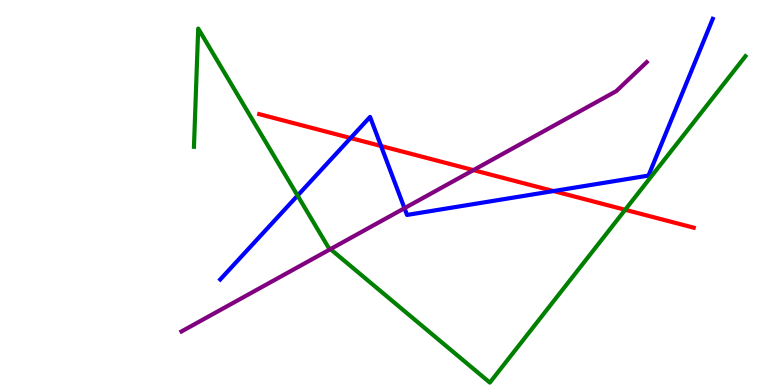[{'lines': ['blue', 'red'], 'intersections': [{'x': 4.52, 'y': 6.41}, {'x': 4.92, 'y': 6.21}, {'x': 7.14, 'y': 5.04}]}, {'lines': ['green', 'red'], 'intersections': [{'x': 8.07, 'y': 4.55}]}, {'lines': ['purple', 'red'], 'intersections': [{'x': 6.11, 'y': 5.58}]}, {'lines': ['blue', 'green'], 'intersections': [{'x': 3.84, 'y': 4.92}]}, {'lines': ['blue', 'purple'], 'intersections': [{'x': 5.22, 'y': 4.59}]}, {'lines': ['green', 'purple'], 'intersections': [{'x': 4.26, 'y': 3.53}]}]